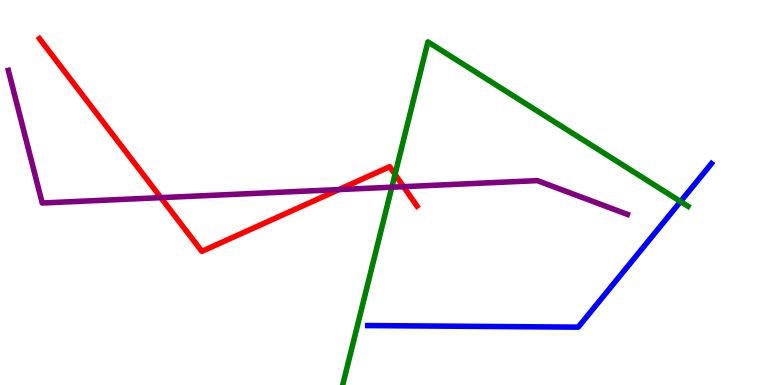[{'lines': ['blue', 'red'], 'intersections': []}, {'lines': ['green', 'red'], 'intersections': [{'x': 5.1, 'y': 5.47}]}, {'lines': ['purple', 'red'], 'intersections': [{'x': 2.08, 'y': 4.87}, {'x': 4.37, 'y': 5.08}, {'x': 5.21, 'y': 5.15}]}, {'lines': ['blue', 'green'], 'intersections': [{'x': 8.78, 'y': 4.77}]}, {'lines': ['blue', 'purple'], 'intersections': []}, {'lines': ['green', 'purple'], 'intersections': [{'x': 5.06, 'y': 5.14}]}]